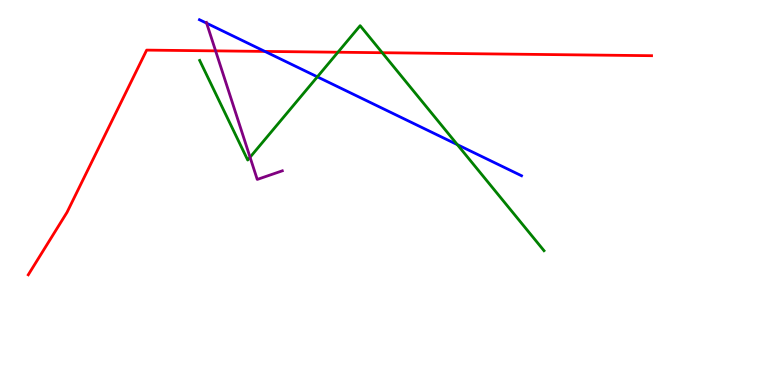[{'lines': ['blue', 'red'], 'intersections': [{'x': 3.42, 'y': 8.66}]}, {'lines': ['green', 'red'], 'intersections': [{'x': 4.36, 'y': 8.64}, {'x': 4.93, 'y': 8.63}]}, {'lines': ['purple', 'red'], 'intersections': [{'x': 2.78, 'y': 8.68}]}, {'lines': ['blue', 'green'], 'intersections': [{'x': 4.09, 'y': 8.0}, {'x': 5.9, 'y': 6.24}]}, {'lines': ['blue', 'purple'], 'intersections': [{'x': 2.67, 'y': 9.4}]}, {'lines': ['green', 'purple'], 'intersections': [{'x': 3.23, 'y': 5.92}]}]